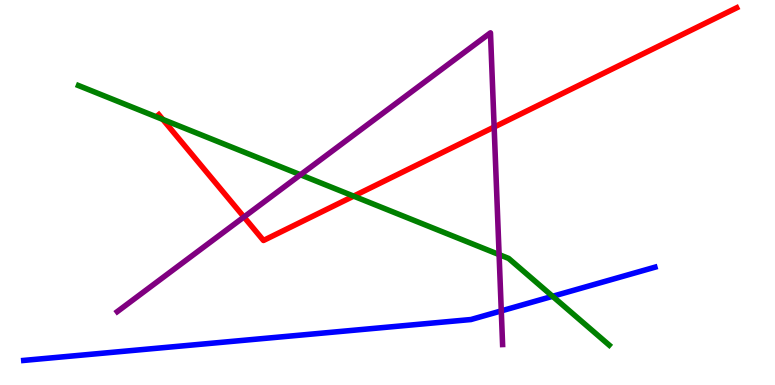[{'lines': ['blue', 'red'], 'intersections': []}, {'lines': ['green', 'red'], 'intersections': [{'x': 2.1, 'y': 6.9}, {'x': 4.56, 'y': 4.91}]}, {'lines': ['purple', 'red'], 'intersections': [{'x': 3.15, 'y': 4.36}, {'x': 6.38, 'y': 6.7}]}, {'lines': ['blue', 'green'], 'intersections': [{'x': 7.13, 'y': 2.3}]}, {'lines': ['blue', 'purple'], 'intersections': [{'x': 6.47, 'y': 1.92}]}, {'lines': ['green', 'purple'], 'intersections': [{'x': 3.88, 'y': 5.46}, {'x': 6.44, 'y': 3.39}]}]